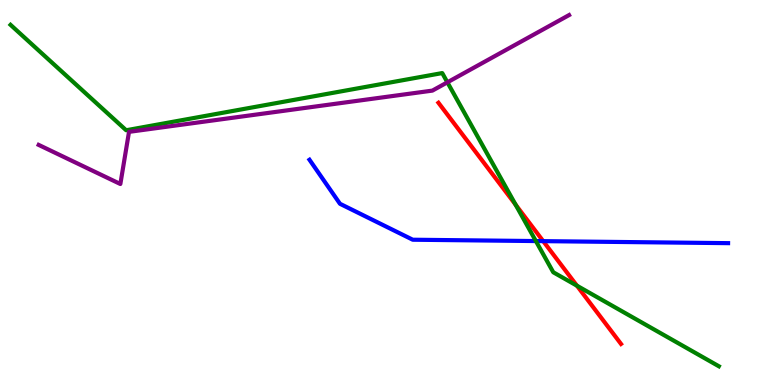[{'lines': ['blue', 'red'], 'intersections': [{'x': 7.01, 'y': 3.74}]}, {'lines': ['green', 'red'], 'intersections': [{'x': 6.65, 'y': 4.68}, {'x': 7.44, 'y': 2.58}]}, {'lines': ['purple', 'red'], 'intersections': []}, {'lines': ['blue', 'green'], 'intersections': [{'x': 6.91, 'y': 3.74}]}, {'lines': ['blue', 'purple'], 'intersections': []}, {'lines': ['green', 'purple'], 'intersections': [{'x': 5.77, 'y': 7.86}]}]